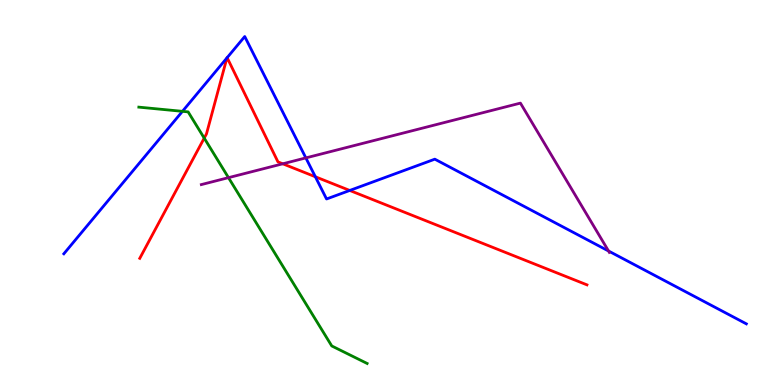[{'lines': ['blue', 'red'], 'intersections': [{'x': 2.93, 'y': 8.5}, {'x': 2.93, 'y': 8.5}, {'x': 4.07, 'y': 5.41}, {'x': 4.51, 'y': 5.05}]}, {'lines': ['green', 'red'], 'intersections': [{'x': 2.64, 'y': 6.41}]}, {'lines': ['purple', 'red'], 'intersections': [{'x': 3.65, 'y': 5.75}]}, {'lines': ['blue', 'green'], 'intersections': [{'x': 2.35, 'y': 7.11}]}, {'lines': ['blue', 'purple'], 'intersections': [{'x': 3.95, 'y': 5.9}, {'x': 7.85, 'y': 3.48}]}, {'lines': ['green', 'purple'], 'intersections': [{'x': 2.95, 'y': 5.39}]}]